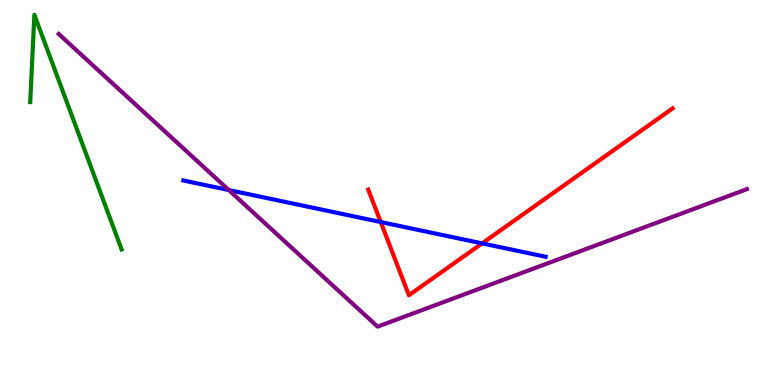[{'lines': ['blue', 'red'], 'intersections': [{'x': 4.91, 'y': 4.23}, {'x': 6.22, 'y': 3.68}]}, {'lines': ['green', 'red'], 'intersections': []}, {'lines': ['purple', 'red'], 'intersections': []}, {'lines': ['blue', 'green'], 'intersections': []}, {'lines': ['blue', 'purple'], 'intersections': [{'x': 2.95, 'y': 5.06}]}, {'lines': ['green', 'purple'], 'intersections': []}]